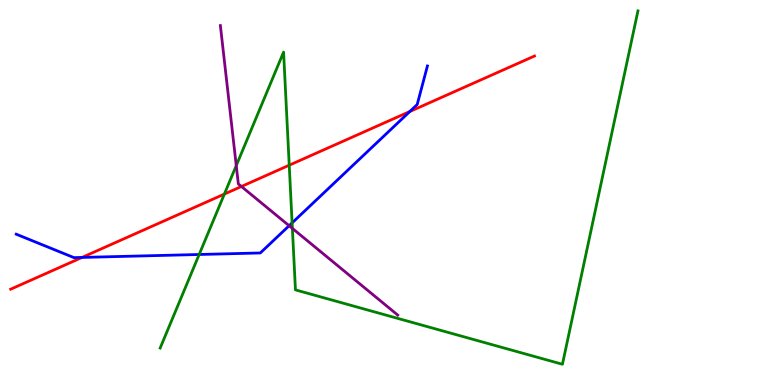[{'lines': ['blue', 'red'], 'intersections': [{'x': 1.06, 'y': 3.31}, {'x': 5.29, 'y': 7.1}]}, {'lines': ['green', 'red'], 'intersections': [{'x': 2.9, 'y': 4.96}, {'x': 3.73, 'y': 5.71}]}, {'lines': ['purple', 'red'], 'intersections': [{'x': 3.12, 'y': 5.16}]}, {'lines': ['blue', 'green'], 'intersections': [{'x': 2.57, 'y': 3.39}, {'x': 3.77, 'y': 4.21}]}, {'lines': ['blue', 'purple'], 'intersections': [{'x': 3.73, 'y': 4.14}]}, {'lines': ['green', 'purple'], 'intersections': [{'x': 3.05, 'y': 5.7}, {'x': 3.77, 'y': 4.07}]}]